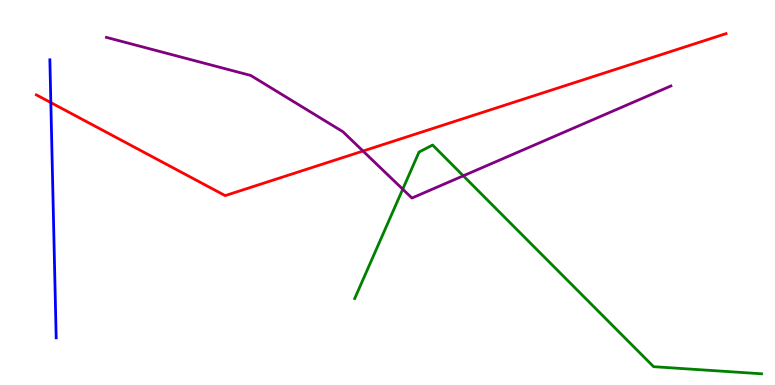[{'lines': ['blue', 'red'], 'intersections': [{'x': 0.656, 'y': 7.34}]}, {'lines': ['green', 'red'], 'intersections': []}, {'lines': ['purple', 'red'], 'intersections': [{'x': 4.68, 'y': 6.08}]}, {'lines': ['blue', 'green'], 'intersections': []}, {'lines': ['blue', 'purple'], 'intersections': []}, {'lines': ['green', 'purple'], 'intersections': [{'x': 5.2, 'y': 5.09}, {'x': 5.98, 'y': 5.43}]}]